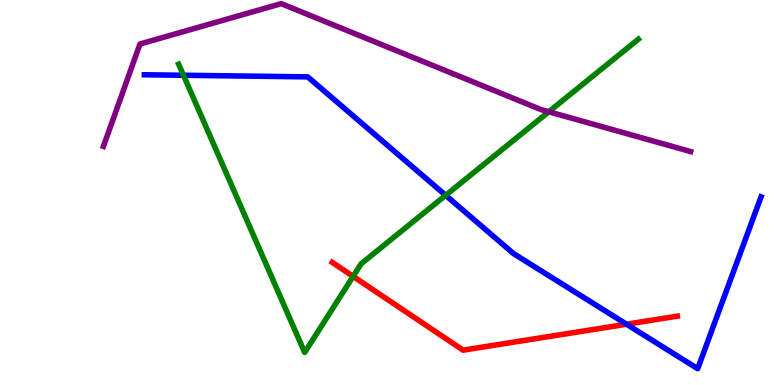[{'lines': ['blue', 'red'], 'intersections': [{'x': 8.08, 'y': 1.58}]}, {'lines': ['green', 'red'], 'intersections': [{'x': 4.56, 'y': 2.82}]}, {'lines': ['purple', 'red'], 'intersections': []}, {'lines': ['blue', 'green'], 'intersections': [{'x': 2.37, 'y': 8.04}, {'x': 5.75, 'y': 4.93}]}, {'lines': ['blue', 'purple'], 'intersections': []}, {'lines': ['green', 'purple'], 'intersections': [{'x': 7.08, 'y': 7.1}]}]